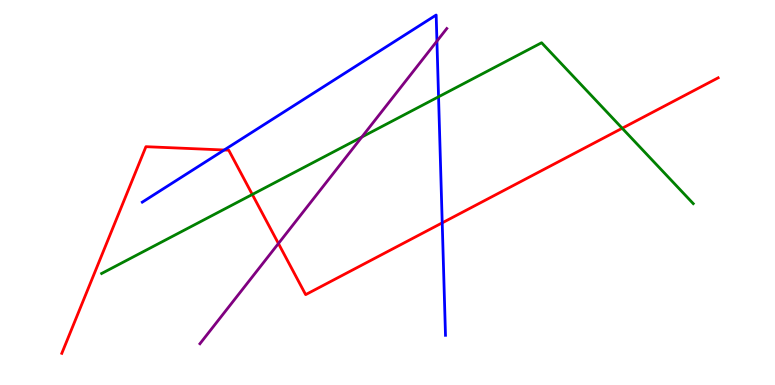[{'lines': ['blue', 'red'], 'intersections': [{'x': 2.89, 'y': 6.1}, {'x': 5.71, 'y': 4.21}]}, {'lines': ['green', 'red'], 'intersections': [{'x': 3.26, 'y': 4.95}, {'x': 8.03, 'y': 6.67}]}, {'lines': ['purple', 'red'], 'intersections': [{'x': 3.59, 'y': 3.68}]}, {'lines': ['blue', 'green'], 'intersections': [{'x': 5.66, 'y': 7.49}]}, {'lines': ['blue', 'purple'], 'intersections': [{'x': 5.64, 'y': 8.93}]}, {'lines': ['green', 'purple'], 'intersections': [{'x': 4.67, 'y': 6.44}]}]